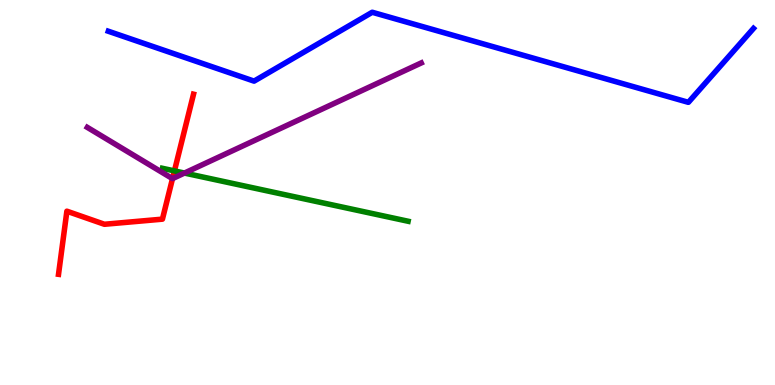[{'lines': ['blue', 'red'], 'intersections': []}, {'lines': ['green', 'red'], 'intersections': [{'x': 2.25, 'y': 5.56}]}, {'lines': ['purple', 'red'], 'intersections': [{'x': 2.23, 'y': 5.36}]}, {'lines': ['blue', 'green'], 'intersections': []}, {'lines': ['blue', 'purple'], 'intersections': []}, {'lines': ['green', 'purple'], 'intersections': [{'x': 2.38, 'y': 5.5}]}]